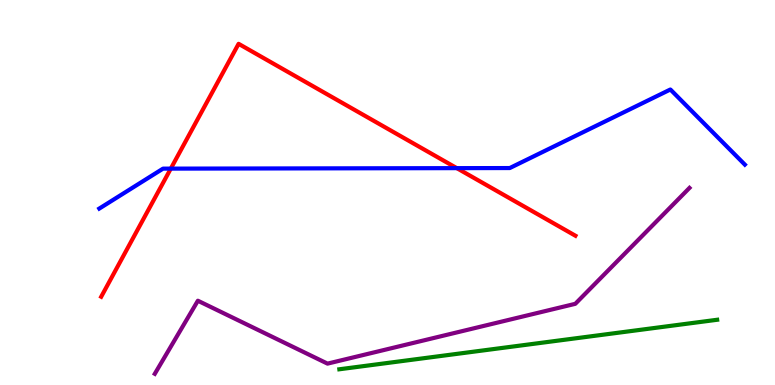[{'lines': ['blue', 'red'], 'intersections': [{'x': 2.2, 'y': 5.62}, {'x': 5.89, 'y': 5.63}]}, {'lines': ['green', 'red'], 'intersections': []}, {'lines': ['purple', 'red'], 'intersections': []}, {'lines': ['blue', 'green'], 'intersections': []}, {'lines': ['blue', 'purple'], 'intersections': []}, {'lines': ['green', 'purple'], 'intersections': []}]